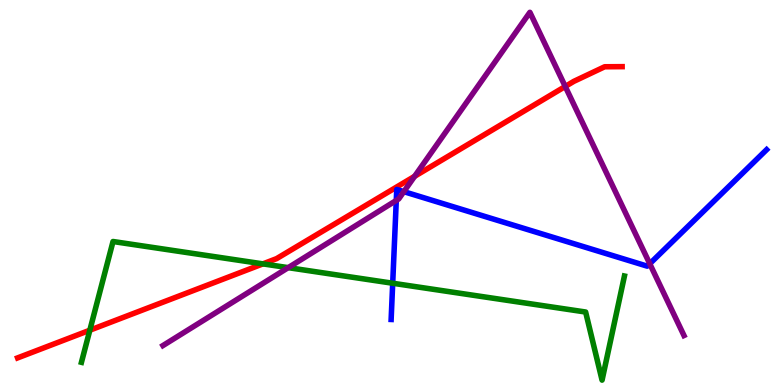[{'lines': ['blue', 'red'], 'intersections': []}, {'lines': ['green', 'red'], 'intersections': [{'x': 1.16, 'y': 1.42}, {'x': 3.39, 'y': 3.15}]}, {'lines': ['purple', 'red'], 'intersections': [{'x': 5.35, 'y': 5.42}, {'x': 7.29, 'y': 7.75}]}, {'lines': ['blue', 'green'], 'intersections': [{'x': 5.07, 'y': 2.64}]}, {'lines': ['blue', 'purple'], 'intersections': [{'x': 5.11, 'y': 4.79}, {'x': 5.21, 'y': 5.02}, {'x': 8.38, 'y': 3.15}]}, {'lines': ['green', 'purple'], 'intersections': [{'x': 3.72, 'y': 3.05}]}]